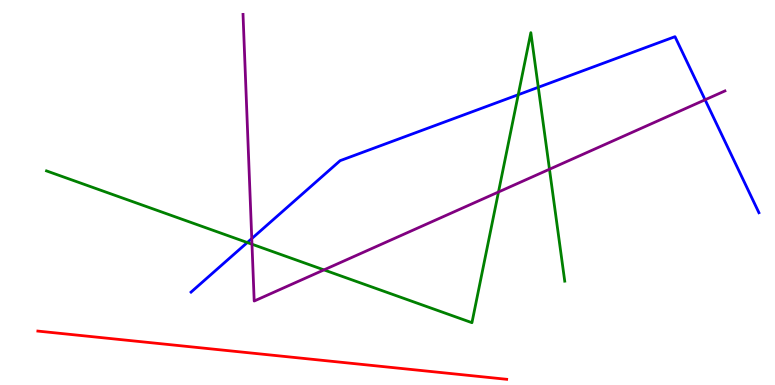[{'lines': ['blue', 'red'], 'intersections': []}, {'lines': ['green', 'red'], 'intersections': []}, {'lines': ['purple', 'red'], 'intersections': []}, {'lines': ['blue', 'green'], 'intersections': [{'x': 3.19, 'y': 3.7}, {'x': 6.69, 'y': 7.54}, {'x': 6.95, 'y': 7.73}]}, {'lines': ['blue', 'purple'], 'intersections': [{'x': 3.25, 'y': 3.8}, {'x': 9.1, 'y': 7.41}]}, {'lines': ['green', 'purple'], 'intersections': [{'x': 3.25, 'y': 3.66}, {'x': 4.18, 'y': 2.99}, {'x': 6.43, 'y': 5.01}, {'x': 7.09, 'y': 5.6}]}]